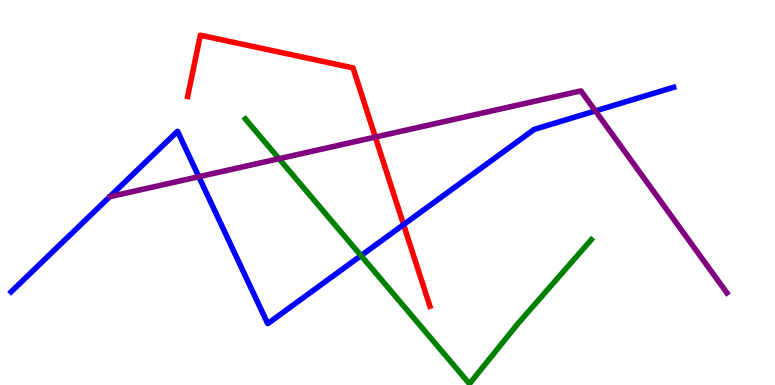[{'lines': ['blue', 'red'], 'intersections': [{'x': 5.21, 'y': 4.17}]}, {'lines': ['green', 'red'], 'intersections': []}, {'lines': ['purple', 'red'], 'intersections': [{'x': 4.84, 'y': 6.44}]}, {'lines': ['blue', 'green'], 'intersections': [{'x': 4.66, 'y': 3.36}]}, {'lines': ['blue', 'purple'], 'intersections': [{'x': 2.57, 'y': 5.41}, {'x': 7.68, 'y': 7.12}]}, {'lines': ['green', 'purple'], 'intersections': [{'x': 3.6, 'y': 5.88}]}]